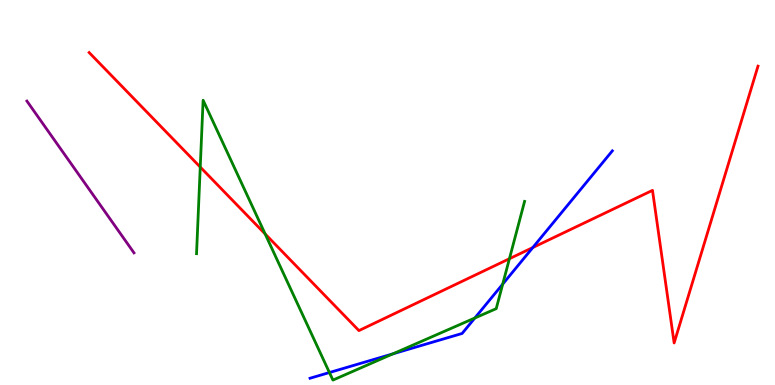[{'lines': ['blue', 'red'], 'intersections': [{'x': 6.87, 'y': 3.57}]}, {'lines': ['green', 'red'], 'intersections': [{'x': 2.58, 'y': 5.66}, {'x': 3.42, 'y': 3.92}, {'x': 6.57, 'y': 3.28}]}, {'lines': ['purple', 'red'], 'intersections': []}, {'lines': ['blue', 'green'], 'intersections': [{'x': 4.25, 'y': 0.324}, {'x': 5.07, 'y': 0.81}, {'x': 6.13, 'y': 1.74}, {'x': 6.49, 'y': 2.62}]}, {'lines': ['blue', 'purple'], 'intersections': []}, {'lines': ['green', 'purple'], 'intersections': []}]